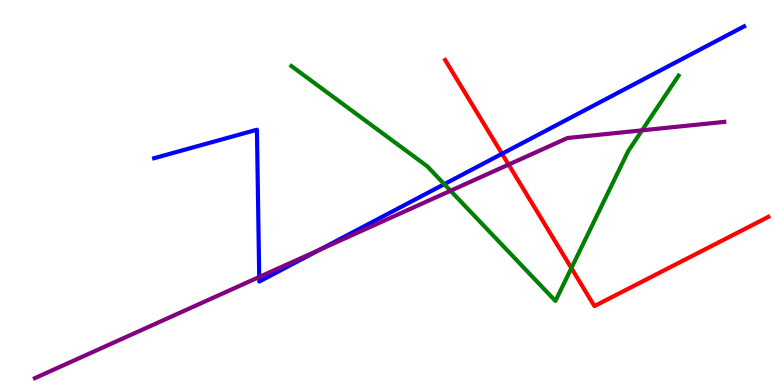[{'lines': ['blue', 'red'], 'intersections': [{'x': 6.48, 'y': 6.01}]}, {'lines': ['green', 'red'], 'intersections': [{'x': 7.37, 'y': 3.04}]}, {'lines': ['purple', 'red'], 'intersections': [{'x': 6.56, 'y': 5.73}]}, {'lines': ['blue', 'green'], 'intersections': [{'x': 5.73, 'y': 5.22}]}, {'lines': ['blue', 'purple'], 'intersections': [{'x': 3.34, 'y': 2.81}, {'x': 4.13, 'y': 3.51}]}, {'lines': ['green', 'purple'], 'intersections': [{'x': 5.81, 'y': 5.05}, {'x': 8.28, 'y': 6.61}]}]